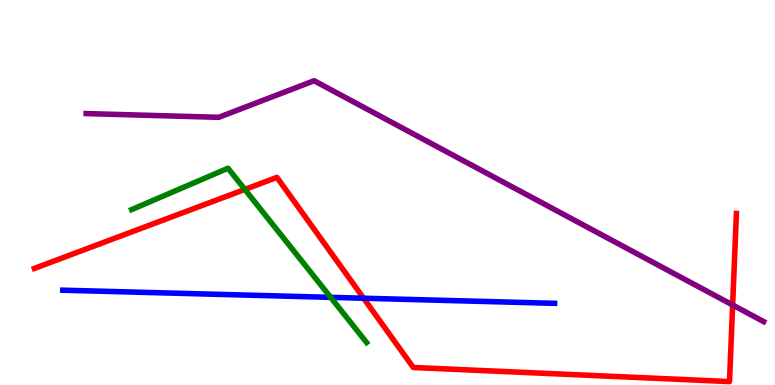[{'lines': ['blue', 'red'], 'intersections': [{'x': 4.69, 'y': 2.25}]}, {'lines': ['green', 'red'], 'intersections': [{'x': 3.16, 'y': 5.08}]}, {'lines': ['purple', 'red'], 'intersections': [{'x': 9.45, 'y': 2.08}]}, {'lines': ['blue', 'green'], 'intersections': [{'x': 4.27, 'y': 2.28}]}, {'lines': ['blue', 'purple'], 'intersections': []}, {'lines': ['green', 'purple'], 'intersections': []}]